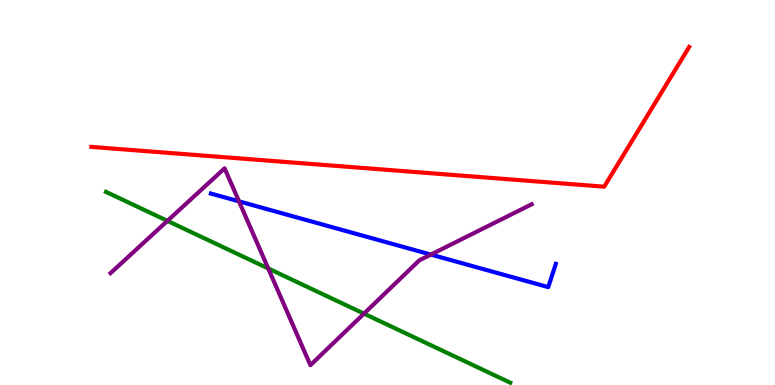[{'lines': ['blue', 'red'], 'intersections': []}, {'lines': ['green', 'red'], 'intersections': []}, {'lines': ['purple', 'red'], 'intersections': []}, {'lines': ['blue', 'green'], 'intersections': []}, {'lines': ['blue', 'purple'], 'intersections': [{'x': 3.08, 'y': 4.77}, {'x': 5.56, 'y': 3.39}]}, {'lines': ['green', 'purple'], 'intersections': [{'x': 2.16, 'y': 4.26}, {'x': 3.46, 'y': 3.03}, {'x': 4.7, 'y': 1.85}]}]